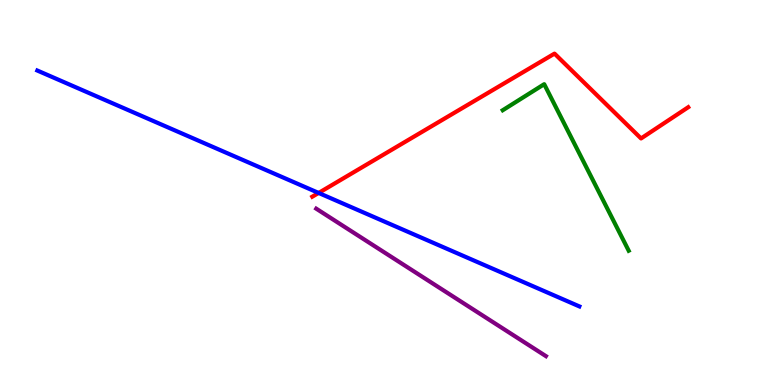[{'lines': ['blue', 'red'], 'intersections': [{'x': 4.11, 'y': 4.99}]}, {'lines': ['green', 'red'], 'intersections': []}, {'lines': ['purple', 'red'], 'intersections': []}, {'lines': ['blue', 'green'], 'intersections': []}, {'lines': ['blue', 'purple'], 'intersections': []}, {'lines': ['green', 'purple'], 'intersections': []}]